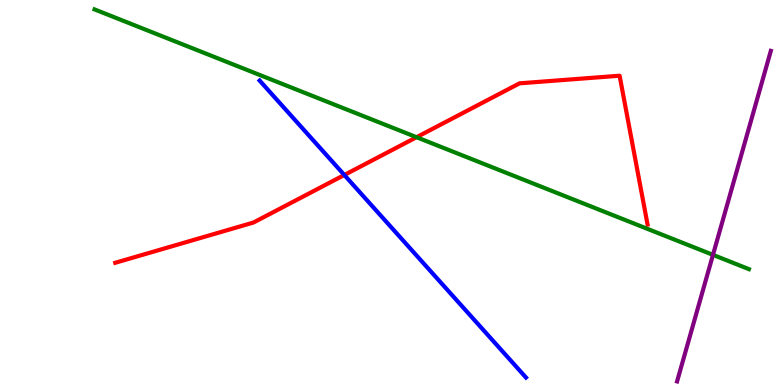[{'lines': ['blue', 'red'], 'intersections': [{'x': 4.44, 'y': 5.45}]}, {'lines': ['green', 'red'], 'intersections': [{'x': 5.37, 'y': 6.44}]}, {'lines': ['purple', 'red'], 'intersections': []}, {'lines': ['blue', 'green'], 'intersections': []}, {'lines': ['blue', 'purple'], 'intersections': []}, {'lines': ['green', 'purple'], 'intersections': [{'x': 9.2, 'y': 3.38}]}]